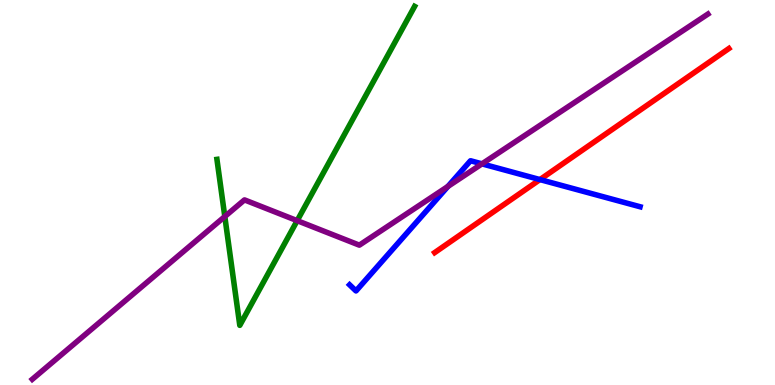[{'lines': ['blue', 'red'], 'intersections': [{'x': 6.97, 'y': 5.34}]}, {'lines': ['green', 'red'], 'intersections': []}, {'lines': ['purple', 'red'], 'intersections': []}, {'lines': ['blue', 'green'], 'intersections': []}, {'lines': ['blue', 'purple'], 'intersections': [{'x': 5.78, 'y': 5.16}, {'x': 6.22, 'y': 5.74}]}, {'lines': ['green', 'purple'], 'intersections': [{'x': 2.9, 'y': 4.38}, {'x': 3.83, 'y': 4.27}]}]